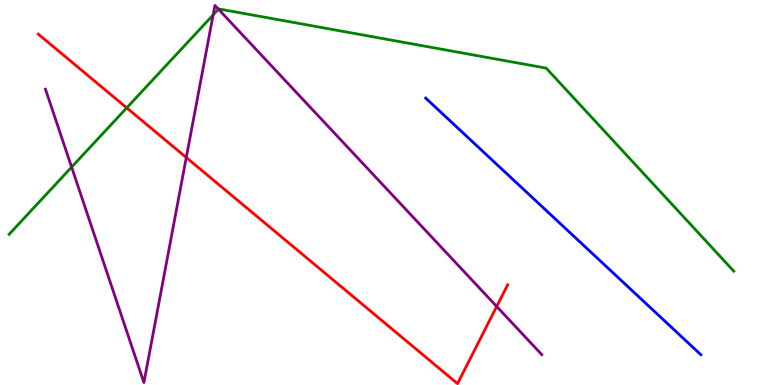[{'lines': ['blue', 'red'], 'intersections': []}, {'lines': ['green', 'red'], 'intersections': [{'x': 1.64, 'y': 7.2}]}, {'lines': ['purple', 'red'], 'intersections': [{'x': 2.4, 'y': 5.91}, {'x': 6.41, 'y': 2.04}]}, {'lines': ['blue', 'green'], 'intersections': []}, {'lines': ['blue', 'purple'], 'intersections': []}, {'lines': ['green', 'purple'], 'intersections': [{'x': 0.924, 'y': 5.66}, {'x': 2.75, 'y': 9.61}, {'x': 2.82, 'y': 9.76}]}]